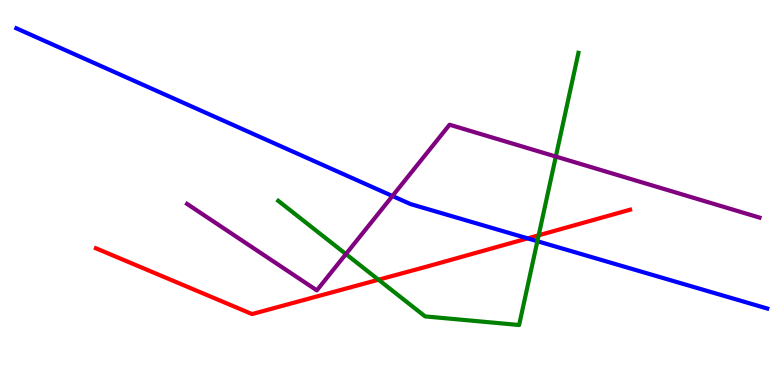[{'lines': ['blue', 'red'], 'intersections': [{'x': 6.81, 'y': 3.81}]}, {'lines': ['green', 'red'], 'intersections': [{'x': 4.88, 'y': 2.73}, {'x': 6.95, 'y': 3.89}]}, {'lines': ['purple', 'red'], 'intersections': []}, {'lines': ['blue', 'green'], 'intersections': [{'x': 6.93, 'y': 3.73}]}, {'lines': ['blue', 'purple'], 'intersections': [{'x': 5.06, 'y': 4.91}]}, {'lines': ['green', 'purple'], 'intersections': [{'x': 4.46, 'y': 3.4}, {'x': 7.17, 'y': 5.93}]}]